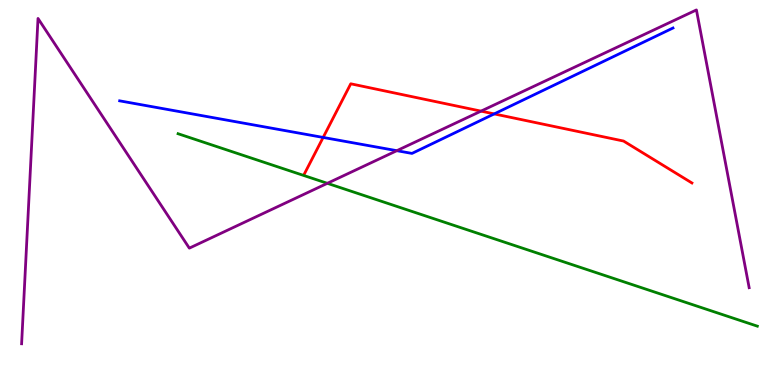[{'lines': ['blue', 'red'], 'intersections': [{'x': 4.17, 'y': 6.43}, {'x': 6.38, 'y': 7.04}]}, {'lines': ['green', 'red'], 'intersections': []}, {'lines': ['purple', 'red'], 'intersections': [{'x': 6.21, 'y': 7.11}]}, {'lines': ['blue', 'green'], 'intersections': []}, {'lines': ['blue', 'purple'], 'intersections': [{'x': 5.12, 'y': 6.09}]}, {'lines': ['green', 'purple'], 'intersections': [{'x': 4.22, 'y': 5.24}]}]